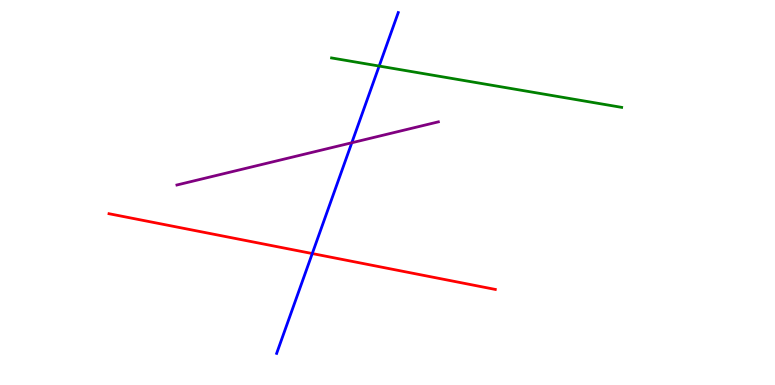[{'lines': ['blue', 'red'], 'intersections': [{'x': 4.03, 'y': 3.41}]}, {'lines': ['green', 'red'], 'intersections': []}, {'lines': ['purple', 'red'], 'intersections': []}, {'lines': ['blue', 'green'], 'intersections': [{'x': 4.89, 'y': 8.28}]}, {'lines': ['blue', 'purple'], 'intersections': [{'x': 4.54, 'y': 6.29}]}, {'lines': ['green', 'purple'], 'intersections': []}]